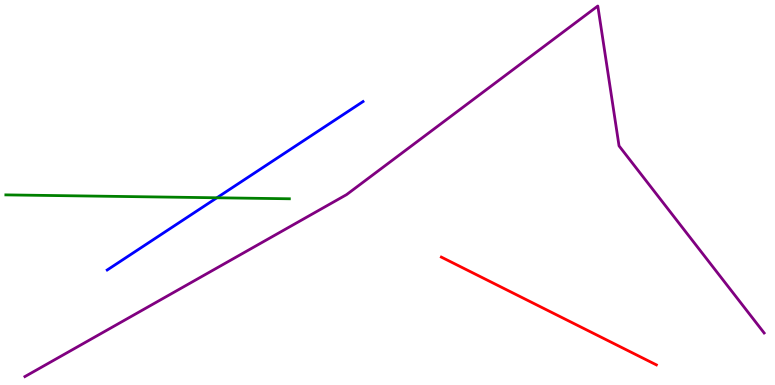[{'lines': ['blue', 'red'], 'intersections': []}, {'lines': ['green', 'red'], 'intersections': []}, {'lines': ['purple', 'red'], 'intersections': []}, {'lines': ['blue', 'green'], 'intersections': [{'x': 2.8, 'y': 4.86}]}, {'lines': ['blue', 'purple'], 'intersections': []}, {'lines': ['green', 'purple'], 'intersections': []}]